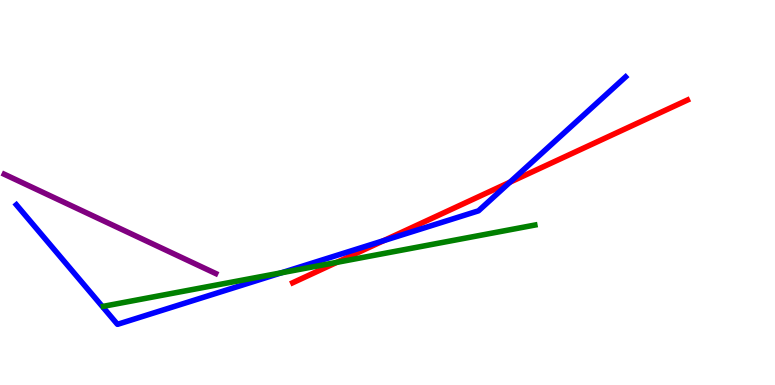[{'lines': ['blue', 'red'], 'intersections': [{'x': 4.95, 'y': 3.75}, {'x': 6.58, 'y': 5.27}]}, {'lines': ['green', 'red'], 'intersections': [{'x': 4.35, 'y': 3.19}]}, {'lines': ['purple', 'red'], 'intersections': []}, {'lines': ['blue', 'green'], 'intersections': [{'x': 3.63, 'y': 2.91}]}, {'lines': ['blue', 'purple'], 'intersections': []}, {'lines': ['green', 'purple'], 'intersections': []}]